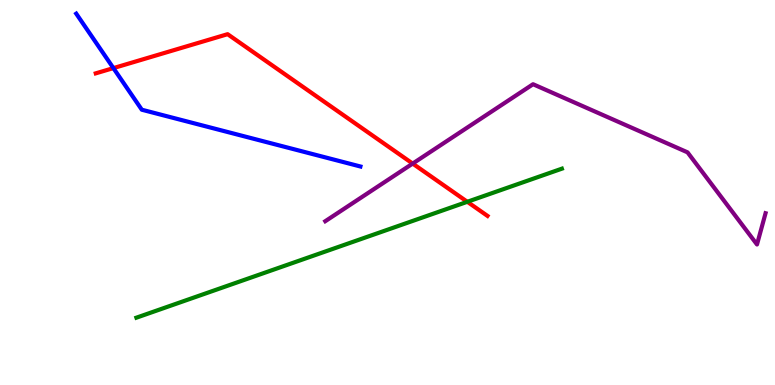[{'lines': ['blue', 'red'], 'intersections': [{'x': 1.46, 'y': 8.23}]}, {'lines': ['green', 'red'], 'intersections': [{'x': 6.03, 'y': 4.76}]}, {'lines': ['purple', 'red'], 'intersections': [{'x': 5.32, 'y': 5.75}]}, {'lines': ['blue', 'green'], 'intersections': []}, {'lines': ['blue', 'purple'], 'intersections': []}, {'lines': ['green', 'purple'], 'intersections': []}]